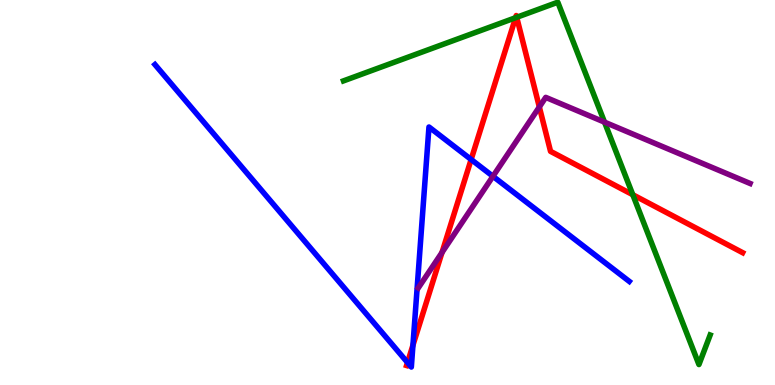[{'lines': ['blue', 'red'], 'intersections': [{'x': 5.26, 'y': 0.584}, {'x': 5.33, 'y': 1.03}, {'x': 6.08, 'y': 5.86}]}, {'lines': ['green', 'red'], 'intersections': [{'x': 6.65, 'y': 9.54}, {'x': 6.67, 'y': 9.55}, {'x': 8.17, 'y': 4.94}]}, {'lines': ['purple', 'red'], 'intersections': [{'x': 5.7, 'y': 3.44}, {'x': 6.96, 'y': 7.22}]}, {'lines': ['blue', 'green'], 'intersections': []}, {'lines': ['blue', 'purple'], 'intersections': [{'x': 6.36, 'y': 5.42}]}, {'lines': ['green', 'purple'], 'intersections': [{'x': 7.8, 'y': 6.83}]}]